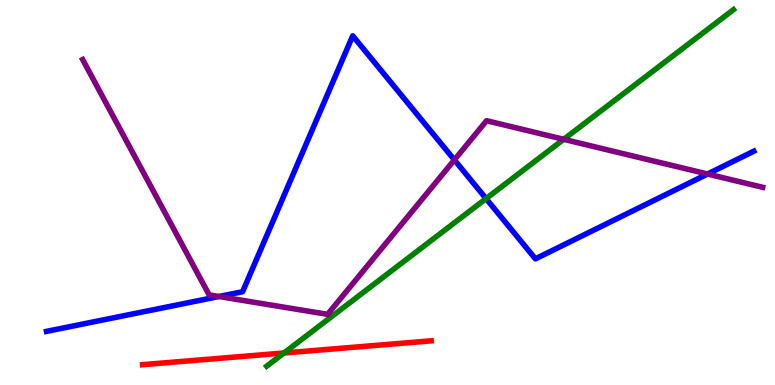[{'lines': ['blue', 'red'], 'intersections': []}, {'lines': ['green', 'red'], 'intersections': [{'x': 3.66, 'y': 0.831}]}, {'lines': ['purple', 'red'], 'intersections': []}, {'lines': ['blue', 'green'], 'intersections': [{'x': 6.27, 'y': 4.84}]}, {'lines': ['blue', 'purple'], 'intersections': [{'x': 2.83, 'y': 2.3}, {'x': 5.86, 'y': 5.85}, {'x': 9.13, 'y': 5.48}]}, {'lines': ['green', 'purple'], 'intersections': [{'x': 7.27, 'y': 6.38}]}]